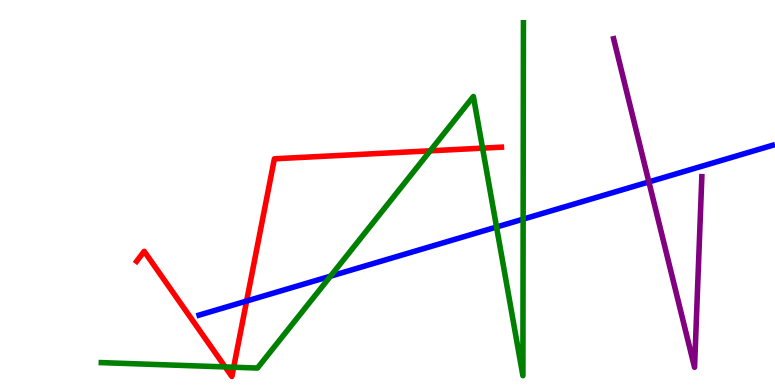[{'lines': ['blue', 'red'], 'intersections': [{'x': 3.18, 'y': 2.18}]}, {'lines': ['green', 'red'], 'intersections': [{'x': 2.91, 'y': 0.47}, {'x': 3.02, 'y': 0.462}, {'x': 5.55, 'y': 6.08}, {'x': 6.23, 'y': 6.15}]}, {'lines': ['purple', 'red'], 'intersections': []}, {'lines': ['blue', 'green'], 'intersections': [{'x': 4.26, 'y': 2.83}, {'x': 6.41, 'y': 4.1}, {'x': 6.75, 'y': 4.31}]}, {'lines': ['blue', 'purple'], 'intersections': [{'x': 8.37, 'y': 5.27}]}, {'lines': ['green', 'purple'], 'intersections': []}]